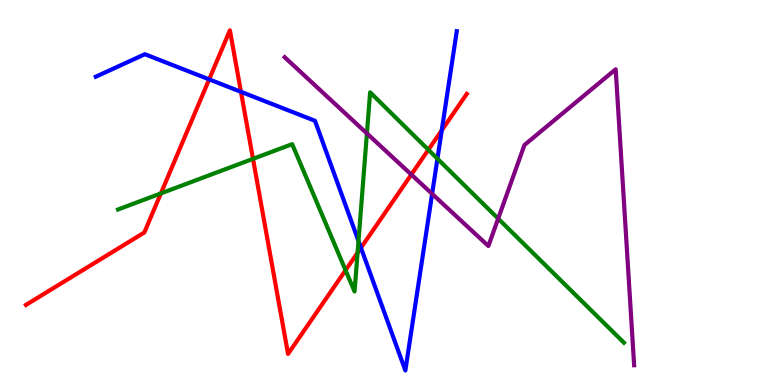[{'lines': ['blue', 'red'], 'intersections': [{'x': 2.7, 'y': 7.94}, {'x': 3.11, 'y': 7.62}, {'x': 4.66, 'y': 3.56}, {'x': 5.7, 'y': 6.62}]}, {'lines': ['green', 'red'], 'intersections': [{'x': 2.08, 'y': 4.98}, {'x': 3.26, 'y': 5.87}, {'x': 4.46, 'y': 2.98}, {'x': 4.61, 'y': 3.43}, {'x': 5.53, 'y': 6.11}]}, {'lines': ['purple', 'red'], 'intersections': [{'x': 5.31, 'y': 5.47}]}, {'lines': ['blue', 'green'], 'intersections': [{'x': 4.63, 'y': 3.74}, {'x': 5.64, 'y': 5.88}]}, {'lines': ['blue', 'purple'], 'intersections': [{'x': 5.58, 'y': 4.96}]}, {'lines': ['green', 'purple'], 'intersections': [{'x': 4.73, 'y': 6.53}, {'x': 6.43, 'y': 4.32}]}]